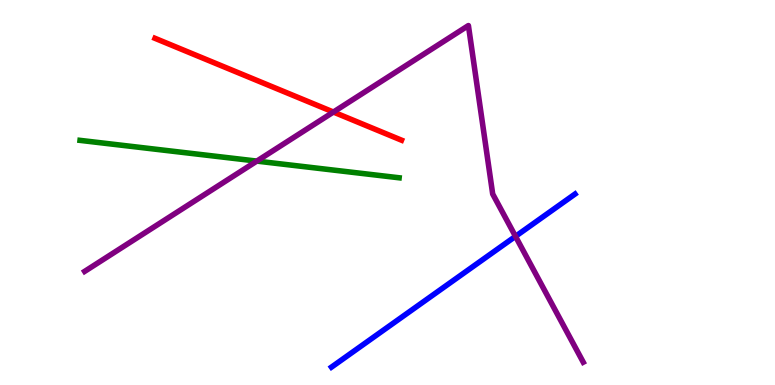[{'lines': ['blue', 'red'], 'intersections': []}, {'lines': ['green', 'red'], 'intersections': []}, {'lines': ['purple', 'red'], 'intersections': [{'x': 4.3, 'y': 7.09}]}, {'lines': ['blue', 'green'], 'intersections': []}, {'lines': ['blue', 'purple'], 'intersections': [{'x': 6.65, 'y': 3.86}]}, {'lines': ['green', 'purple'], 'intersections': [{'x': 3.31, 'y': 5.82}]}]